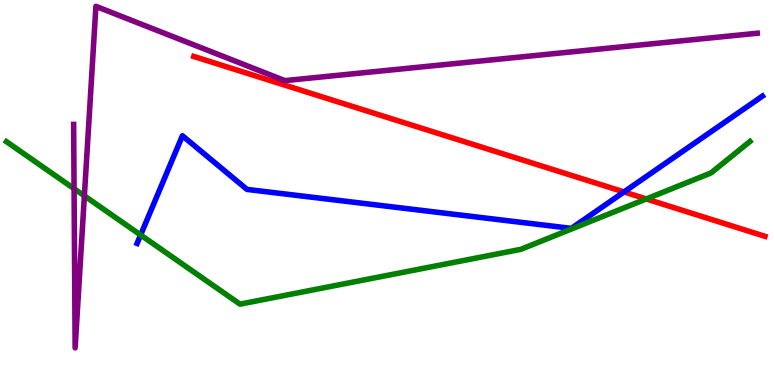[{'lines': ['blue', 'red'], 'intersections': [{'x': 8.05, 'y': 5.01}]}, {'lines': ['green', 'red'], 'intersections': [{'x': 8.34, 'y': 4.83}]}, {'lines': ['purple', 'red'], 'intersections': []}, {'lines': ['blue', 'green'], 'intersections': [{'x': 1.81, 'y': 3.9}]}, {'lines': ['blue', 'purple'], 'intersections': []}, {'lines': ['green', 'purple'], 'intersections': [{'x': 0.956, 'y': 5.1}, {'x': 1.09, 'y': 4.91}]}]